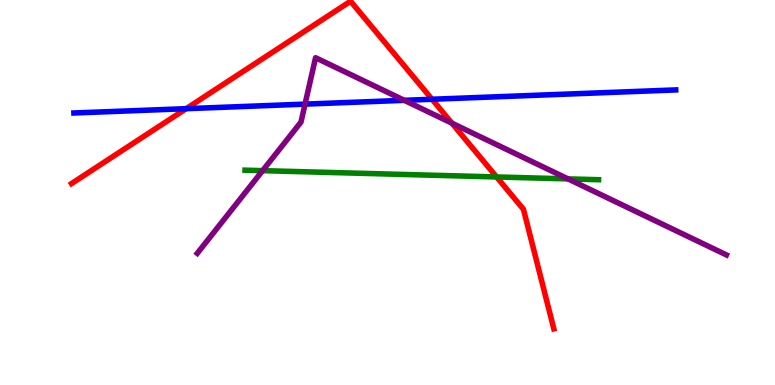[{'lines': ['blue', 'red'], 'intersections': [{'x': 2.4, 'y': 7.18}, {'x': 5.57, 'y': 7.42}]}, {'lines': ['green', 'red'], 'intersections': [{'x': 6.41, 'y': 5.4}]}, {'lines': ['purple', 'red'], 'intersections': [{'x': 5.83, 'y': 6.8}]}, {'lines': ['blue', 'green'], 'intersections': []}, {'lines': ['blue', 'purple'], 'intersections': [{'x': 3.94, 'y': 7.3}, {'x': 5.22, 'y': 7.39}]}, {'lines': ['green', 'purple'], 'intersections': [{'x': 3.39, 'y': 5.57}, {'x': 7.33, 'y': 5.35}]}]